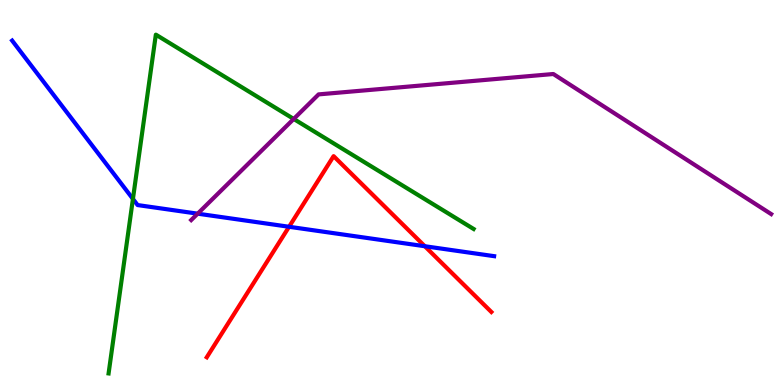[{'lines': ['blue', 'red'], 'intersections': [{'x': 3.73, 'y': 4.11}, {'x': 5.48, 'y': 3.6}]}, {'lines': ['green', 'red'], 'intersections': []}, {'lines': ['purple', 'red'], 'intersections': []}, {'lines': ['blue', 'green'], 'intersections': [{'x': 1.72, 'y': 4.83}]}, {'lines': ['blue', 'purple'], 'intersections': [{'x': 2.55, 'y': 4.45}]}, {'lines': ['green', 'purple'], 'intersections': [{'x': 3.79, 'y': 6.91}]}]